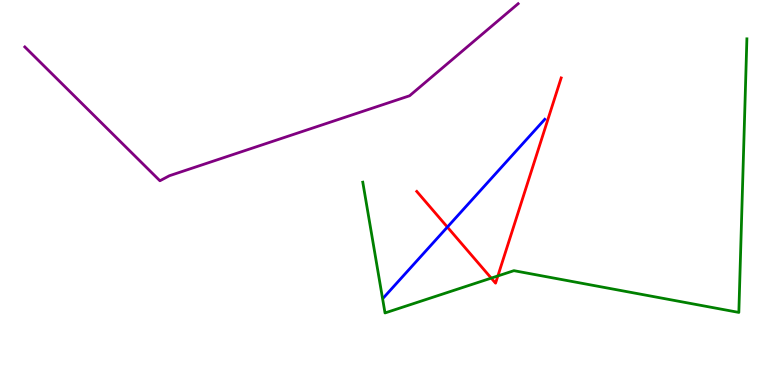[{'lines': ['blue', 'red'], 'intersections': [{'x': 5.77, 'y': 4.1}]}, {'lines': ['green', 'red'], 'intersections': [{'x': 6.34, 'y': 2.78}, {'x': 6.42, 'y': 2.83}]}, {'lines': ['purple', 'red'], 'intersections': []}, {'lines': ['blue', 'green'], 'intersections': []}, {'lines': ['blue', 'purple'], 'intersections': []}, {'lines': ['green', 'purple'], 'intersections': []}]